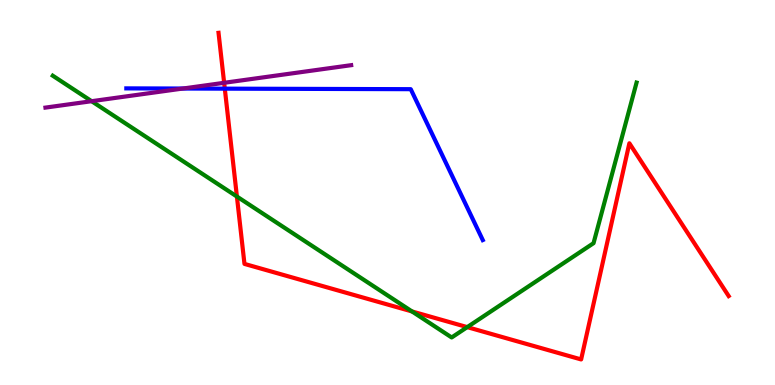[{'lines': ['blue', 'red'], 'intersections': [{'x': 2.9, 'y': 7.7}]}, {'lines': ['green', 'red'], 'intersections': [{'x': 3.06, 'y': 4.9}, {'x': 5.32, 'y': 1.91}, {'x': 6.03, 'y': 1.5}]}, {'lines': ['purple', 'red'], 'intersections': [{'x': 2.89, 'y': 7.85}]}, {'lines': ['blue', 'green'], 'intersections': []}, {'lines': ['blue', 'purple'], 'intersections': [{'x': 2.36, 'y': 7.7}]}, {'lines': ['green', 'purple'], 'intersections': [{'x': 1.18, 'y': 7.37}]}]